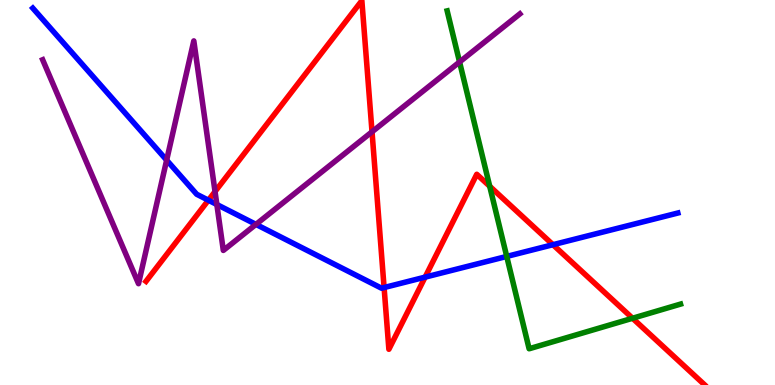[{'lines': ['blue', 'red'], 'intersections': [{'x': 2.69, 'y': 4.8}, {'x': 4.96, 'y': 2.53}, {'x': 5.49, 'y': 2.8}, {'x': 7.13, 'y': 3.64}]}, {'lines': ['green', 'red'], 'intersections': [{'x': 6.32, 'y': 5.16}, {'x': 8.16, 'y': 1.73}]}, {'lines': ['purple', 'red'], 'intersections': [{'x': 2.77, 'y': 5.02}, {'x': 4.8, 'y': 6.58}]}, {'lines': ['blue', 'green'], 'intersections': [{'x': 6.54, 'y': 3.34}]}, {'lines': ['blue', 'purple'], 'intersections': [{'x': 2.15, 'y': 5.84}, {'x': 2.8, 'y': 4.69}, {'x': 3.3, 'y': 4.17}]}, {'lines': ['green', 'purple'], 'intersections': [{'x': 5.93, 'y': 8.39}]}]